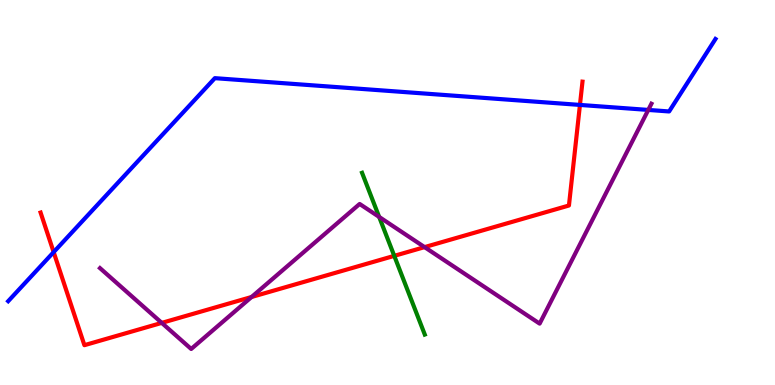[{'lines': ['blue', 'red'], 'intersections': [{'x': 0.692, 'y': 3.45}, {'x': 7.48, 'y': 7.27}]}, {'lines': ['green', 'red'], 'intersections': [{'x': 5.09, 'y': 3.35}]}, {'lines': ['purple', 'red'], 'intersections': [{'x': 2.09, 'y': 1.61}, {'x': 3.25, 'y': 2.29}, {'x': 5.48, 'y': 3.58}]}, {'lines': ['blue', 'green'], 'intersections': []}, {'lines': ['blue', 'purple'], 'intersections': [{'x': 8.36, 'y': 7.14}]}, {'lines': ['green', 'purple'], 'intersections': [{'x': 4.89, 'y': 4.37}]}]